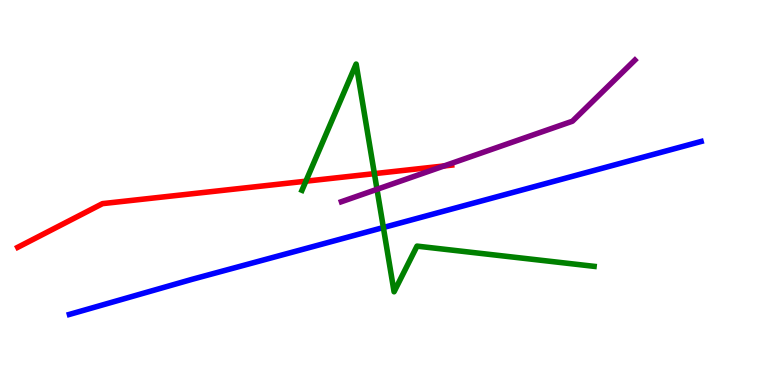[{'lines': ['blue', 'red'], 'intersections': []}, {'lines': ['green', 'red'], 'intersections': [{'x': 3.95, 'y': 5.29}, {'x': 4.83, 'y': 5.49}]}, {'lines': ['purple', 'red'], 'intersections': [{'x': 5.73, 'y': 5.69}]}, {'lines': ['blue', 'green'], 'intersections': [{'x': 4.95, 'y': 4.09}]}, {'lines': ['blue', 'purple'], 'intersections': []}, {'lines': ['green', 'purple'], 'intersections': [{'x': 4.86, 'y': 5.08}]}]